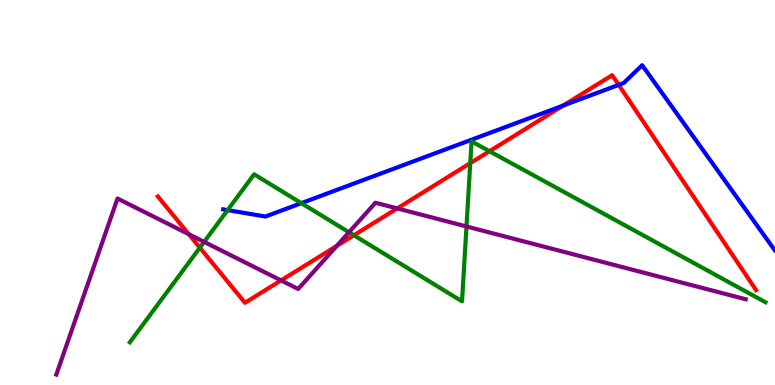[{'lines': ['blue', 'red'], 'intersections': [{'x': 7.27, 'y': 7.26}, {'x': 7.98, 'y': 7.8}]}, {'lines': ['green', 'red'], 'intersections': [{'x': 2.58, 'y': 3.57}, {'x': 4.57, 'y': 3.89}, {'x': 6.07, 'y': 5.76}, {'x': 6.32, 'y': 6.07}]}, {'lines': ['purple', 'red'], 'intersections': [{'x': 2.44, 'y': 3.92}, {'x': 3.63, 'y': 2.72}, {'x': 4.35, 'y': 3.61}, {'x': 5.13, 'y': 4.59}]}, {'lines': ['blue', 'green'], 'intersections': [{'x': 2.94, 'y': 4.54}, {'x': 3.89, 'y': 4.72}]}, {'lines': ['blue', 'purple'], 'intersections': []}, {'lines': ['green', 'purple'], 'intersections': [{'x': 2.63, 'y': 3.72}, {'x': 4.5, 'y': 3.97}, {'x': 6.02, 'y': 4.12}]}]